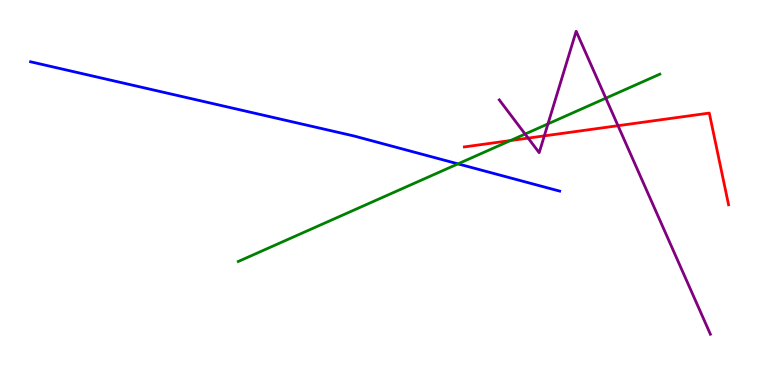[{'lines': ['blue', 'red'], 'intersections': []}, {'lines': ['green', 'red'], 'intersections': [{'x': 6.59, 'y': 6.35}]}, {'lines': ['purple', 'red'], 'intersections': [{'x': 6.81, 'y': 6.41}, {'x': 7.02, 'y': 6.47}, {'x': 7.97, 'y': 6.74}]}, {'lines': ['blue', 'green'], 'intersections': [{'x': 5.91, 'y': 5.74}]}, {'lines': ['blue', 'purple'], 'intersections': []}, {'lines': ['green', 'purple'], 'intersections': [{'x': 6.78, 'y': 6.52}, {'x': 7.07, 'y': 6.78}, {'x': 7.82, 'y': 7.45}]}]